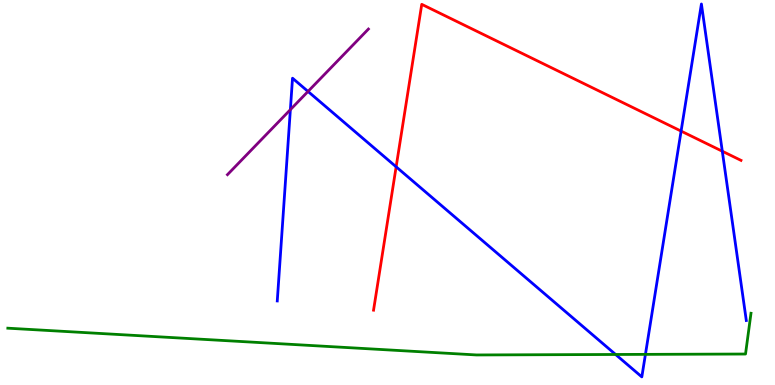[{'lines': ['blue', 'red'], 'intersections': [{'x': 5.11, 'y': 5.67}, {'x': 8.79, 'y': 6.59}, {'x': 9.32, 'y': 6.07}]}, {'lines': ['green', 'red'], 'intersections': []}, {'lines': ['purple', 'red'], 'intersections': []}, {'lines': ['blue', 'green'], 'intersections': [{'x': 7.94, 'y': 0.793}, {'x': 8.33, 'y': 0.796}]}, {'lines': ['blue', 'purple'], 'intersections': [{'x': 3.75, 'y': 7.15}, {'x': 3.97, 'y': 7.62}]}, {'lines': ['green', 'purple'], 'intersections': []}]